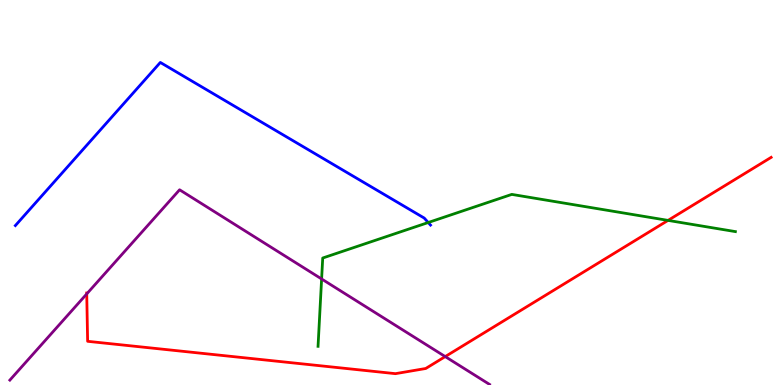[{'lines': ['blue', 'red'], 'intersections': []}, {'lines': ['green', 'red'], 'intersections': [{'x': 8.62, 'y': 4.28}]}, {'lines': ['purple', 'red'], 'intersections': [{'x': 1.12, 'y': 2.37}, {'x': 5.74, 'y': 0.738}]}, {'lines': ['blue', 'green'], 'intersections': [{'x': 5.53, 'y': 4.22}]}, {'lines': ['blue', 'purple'], 'intersections': []}, {'lines': ['green', 'purple'], 'intersections': [{'x': 4.15, 'y': 2.75}]}]